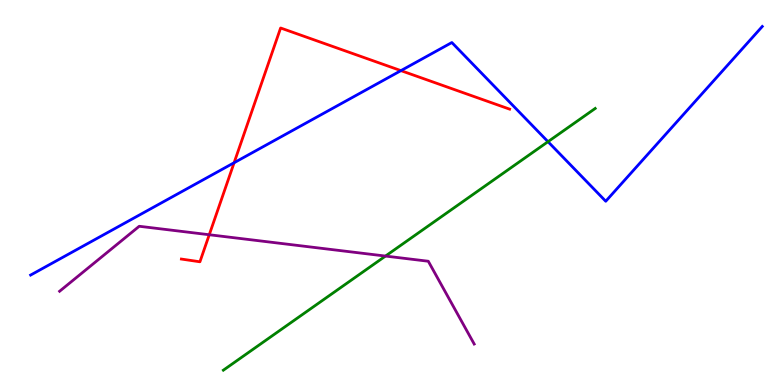[{'lines': ['blue', 'red'], 'intersections': [{'x': 3.02, 'y': 5.77}, {'x': 5.17, 'y': 8.17}]}, {'lines': ['green', 'red'], 'intersections': []}, {'lines': ['purple', 'red'], 'intersections': [{'x': 2.7, 'y': 3.9}]}, {'lines': ['blue', 'green'], 'intersections': [{'x': 7.07, 'y': 6.32}]}, {'lines': ['blue', 'purple'], 'intersections': []}, {'lines': ['green', 'purple'], 'intersections': [{'x': 4.97, 'y': 3.35}]}]